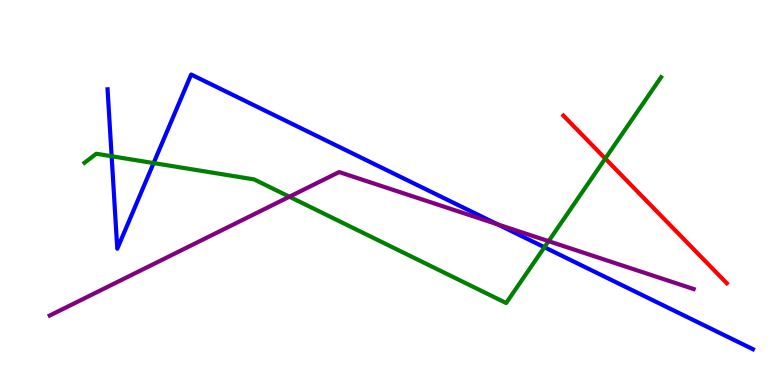[{'lines': ['blue', 'red'], 'intersections': []}, {'lines': ['green', 'red'], 'intersections': [{'x': 7.81, 'y': 5.88}]}, {'lines': ['purple', 'red'], 'intersections': []}, {'lines': ['blue', 'green'], 'intersections': [{'x': 1.44, 'y': 5.94}, {'x': 1.98, 'y': 5.76}, {'x': 7.02, 'y': 3.58}]}, {'lines': ['blue', 'purple'], 'intersections': [{'x': 6.42, 'y': 4.17}]}, {'lines': ['green', 'purple'], 'intersections': [{'x': 3.73, 'y': 4.89}, {'x': 7.08, 'y': 3.74}]}]